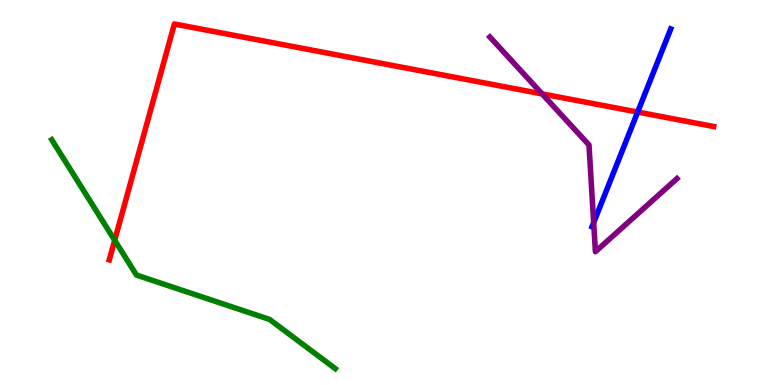[{'lines': ['blue', 'red'], 'intersections': [{'x': 8.23, 'y': 7.09}]}, {'lines': ['green', 'red'], 'intersections': [{'x': 1.48, 'y': 3.76}]}, {'lines': ['purple', 'red'], 'intersections': [{'x': 7.0, 'y': 7.56}]}, {'lines': ['blue', 'green'], 'intersections': []}, {'lines': ['blue', 'purple'], 'intersections': [{'x': 7.66, 'y': 4.22}]}, {'lines': ['green', 'purple'], 'intersections': []}]